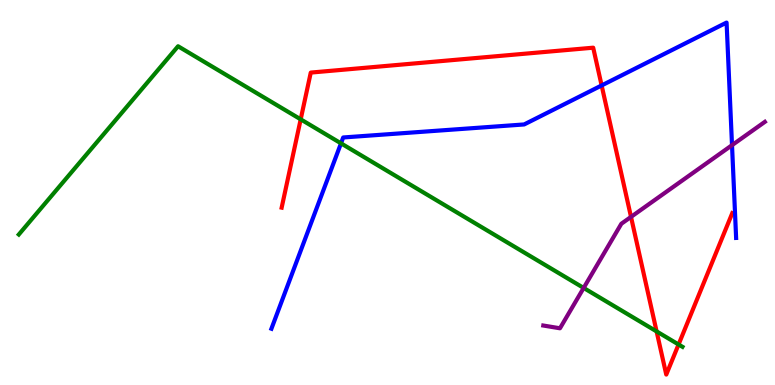[{'lines': ['blue', 'red'], 'intersections': [{'x': 7.76, 'y': 7.78}]}, {'lines': ['green', 'red'], 'intersections': [{'x': 3.88, 'y': 6.9}, {'x': 8.47, 'y': 1.39}, {'x': 8.76, 'y': 1.05}]}, {'lines': ['purple', 'red'], 'intersections': [{'x': 8.14, 'y': 4.37}]}, {'lines': ['blue', 'green'], 'intersections': [{'x': 4.4, 'y': 6.28}]}, {'lines': ['blue', 'purple'], 'intersections': [{'x': 9.45, 'y': 6.23}]}, {'lines': ['green', 'purple'], 'intersections': [{'x': 7.53, 'y': 2.52}]}]